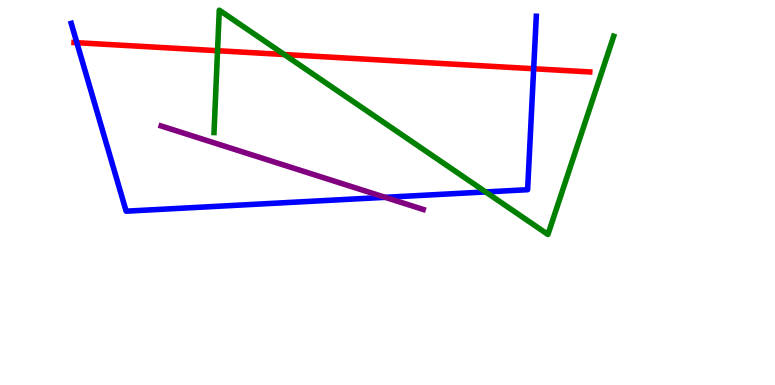[{'lines': ['blue', 'red'], 'intersections': [{'x': 0.992, 'y': 8.89}, {'x': 6.89, 'y': 8.21}]}, {'lines': ['green', 'red'], 'intersections': [{'x': 2.81, 'y': 8.68}, {'x': 3.67, 'y': 8.58}]}, {'lines': ['purple', 'red'], 'intersections': []}, {'lines': ['blue', 'green'], 'intersections': [{'x': 6.27, 'y': 5.01}]}, {'lines': ['blue', 'purple'], 'intersections': [{'x': 4.97, 'y': 4.87}]}, {'lines': ['green', 'purple'], 'intersections': []}]